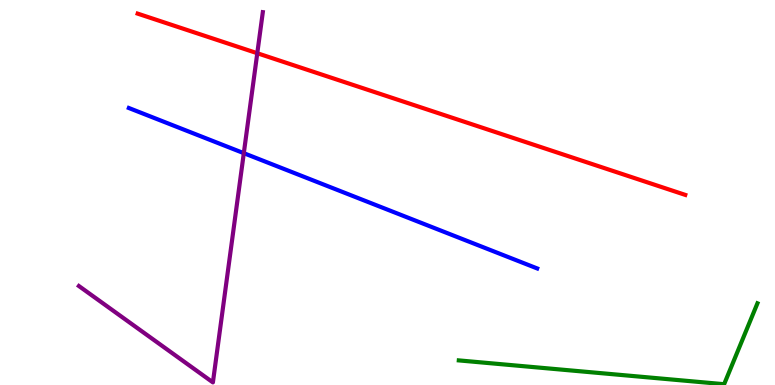[{'lines': ['blue', 'red'], 'intersections': []}, {'lines': ['green', 'red'], 'intersections': []}, {'lines': ['purple', 'red'], 'intersections': [{'x': 3.32, 'y': 8.62}]}, {'lines': ['blue', 'green'], 'intersections': []}, {'lines': ['blue', 'purple'], 'intersections': [{'x': 3.15, 'y': 6.02}]}, {'lines': ['green', 'purple'], 'intersections': []}]